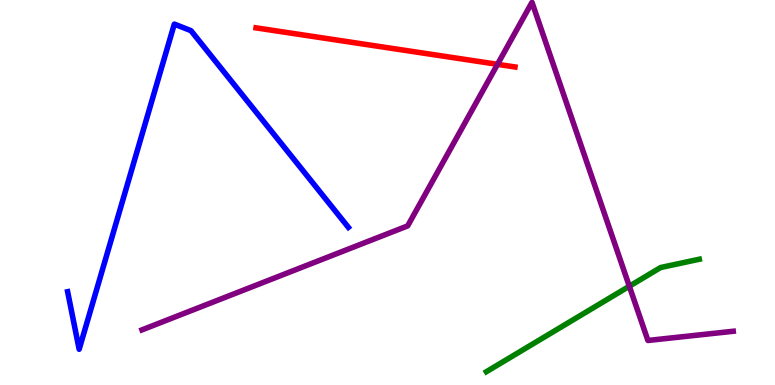[{'lines': ['blue', 'red'], 'intersections': []}, {'lines': ['green', 'red'], 'intersections': []}, {'lines': ['purple', 'red'], 'intersections': [{'x': 6.42, 'y': 8.33}]}, {'lines': ['blue', 'green'], 'intersections': []}, {'lines': ['blue', 'purple'], 'intersections': []}, {'lines': ['green', 'purple'], 'intersections': [{'x': 8.12, 'y': 2.57}]}]